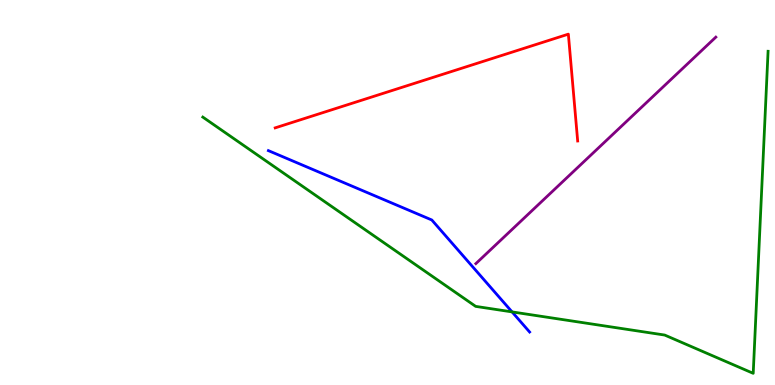[{'lines': ['blue', 'red'], 'intersections': []}, {'lines': ['green', 'red'], 'intersections': []}, {'lines': ['purple', 'red'], 'intersections': []}, {'lines': ['blue', 'green'], 'intersections': [{'x': 6.61, 'y': 1.9}]}, {'lines': ['blue', 'purple'], 'intersections': []}, {'lines': ['green', 'purple'], 'intersections': []}]